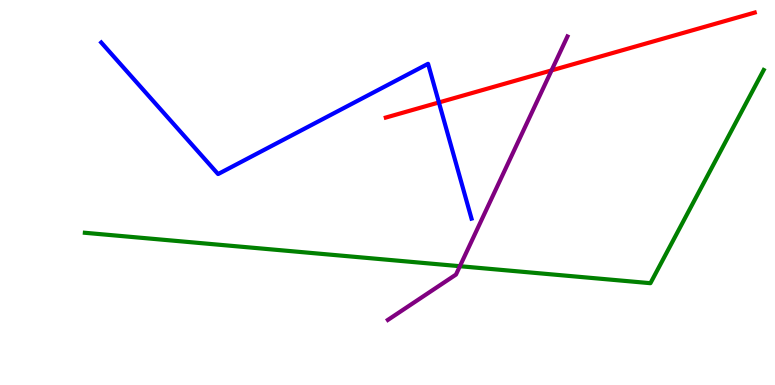[{'lines': ['blue', 'red'], 'intersections': [{'x': 5.66, 'y': 7.34}]}, {'lines': ['green', 'red'], 'intersections': []}, {'lines': ['purple', 'red'], 'intersections': [{'x': 7.12, 'y': 8.17}]}, {'lines': ['blue', 'green'], 'intersections': []}, {'lines': ['blue', 'purple'], 'intersections': []}, {'lines': ['green', 'purple'], 'intersections': [{'x': 5.93, 'y': 3.09}]}]